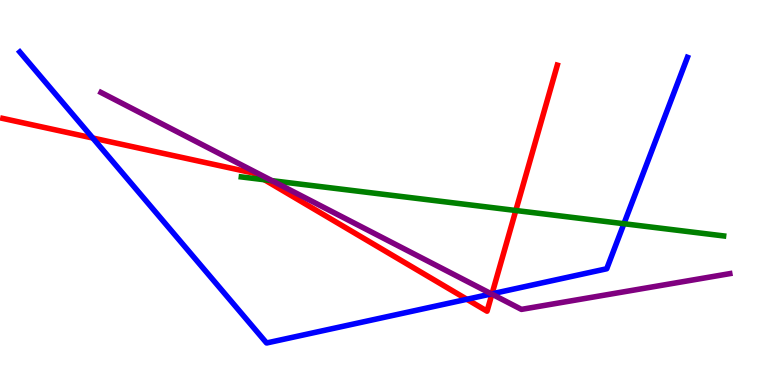[{'lines': ['blue', 'red'], 'intersections': [{'x': 1.2, 'y': 6.41}, {'x': 6.02, 'y': 2.23}, {'x': 6.35, 'y': 2.37}]}, {'lines': ['green', 'red'], 'intersections': [{'x': 3.41, 'y': 5.33}, {'x': 6.66, 'y': 4.53}]}, {'lines': ['purple', 'red'], 'intersections': [{'x': 6.35, 'y': 2.36}]}, {'lines': ['blue', 'green'], 'intersections': [{'x': 8.05, 'y': 4.19}]}, {'lines': ['blue', 'purple'], 'intersections': [{'x': 6.34, 'y': 2.37}]}, {'lines': ['green', 'purple'], 'intersections': [{'x': 3.51, 'y': 5.31}]}]